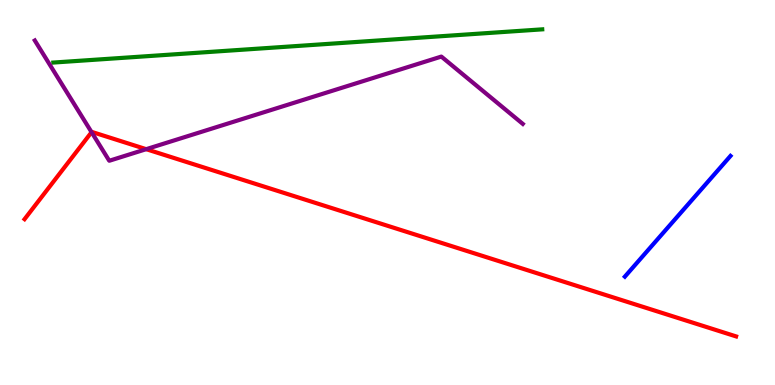[{'lines': ['blue', 'red'], 'intersections': []}, {'lines': ['green', 'red'], 'intersections': []}, {'lines': ['purple', 'red'], 'intersections': [{'x': 1.18, 'y': 6.57}, {'x': 1.89, 'y': 6.13}]}, {'lines': ['blue', 'green'], 'intersections': []}, {'lines': ['blue', 'purple'], 'intersections': []}, {'lines': ['green', 'purple'], 'intersections': []}]